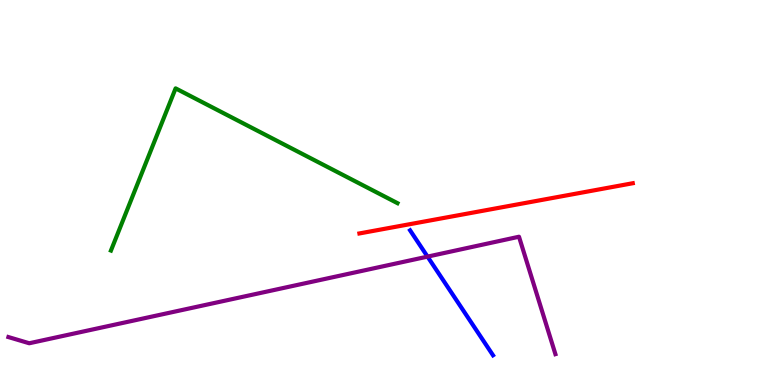[{'lines': ['blue', 'red'], 'intersections': []}, {'lines': ['green', 'red'], 'intersections': []}, {'lines': ['purple', 'red'], 'intersections': []}, {'lines': ['blue', 'green'], 'intersections': []}, {'lines': ['blue', 'purple'], 'intersections': [{'x': 5.52, 'y': 3.33}]}, {'lines': ['green', 'purple'], 'intersections': []}]